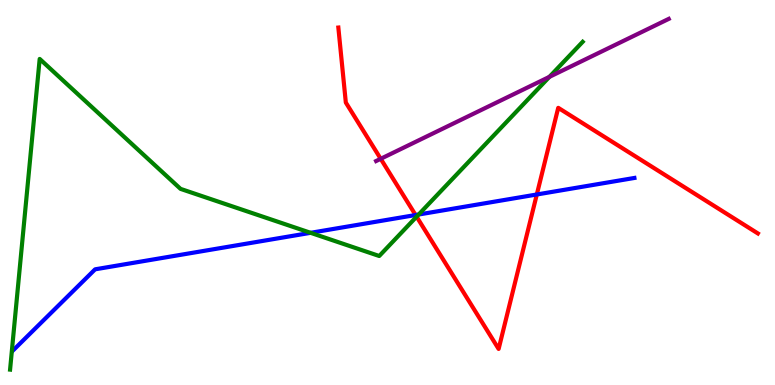[{'lines': ['blue', 'red'], 'intersections': [{'x': 5.36, 'y': 4.41}, {'x': 6.93, 'y': 4.95}]}, {'lines': ['green', 'red'], 'intersections': [{'x': 5.38, 'y': 4.37}]}, {'lines': ['purple', 'red'], 'intersections': [{'x': 4.91, 'y': 5.88}]}, {'lines': ['blue', 'green'], 'intersections': [{'x': 4.01, 'y': 3.95}, {'x': 5.4, 'y': 4.43}]}, {'lines': ['blue', 'purple'], 'intersections': []}, {'lines': ['green', 'purple'], 'intersections': [{'x': 7.09, 'y': 8.0}]}]